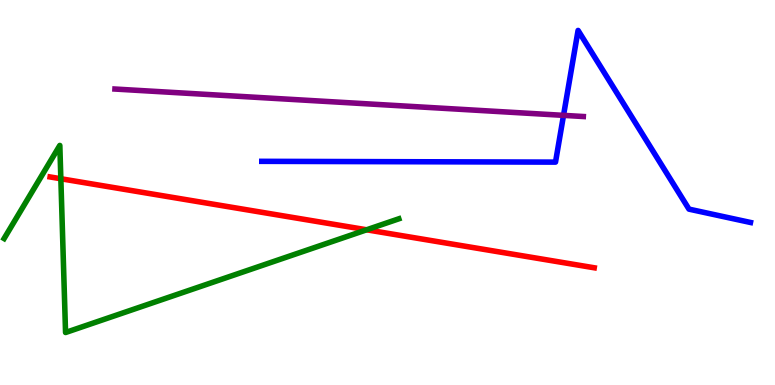[{'lines': ['blue', 'red'], 'intersections': []}, {'lines': ['green', 'red'], 'intersections': [{'x': 0.785, 'y': 5.36}, {'x': 4.73, 'y': 4.03}]}, {'lines': ['purple', 'red'], 'intersections': []}, {'lines': ['blue', 'green'], 'intersections': []}, {'lines': ['blue', 'purple'], 'intersections': [{'x': 7.27, 'y': 7.0}]}, {'lines': ['green', 'purple'], 'intersections': []}]